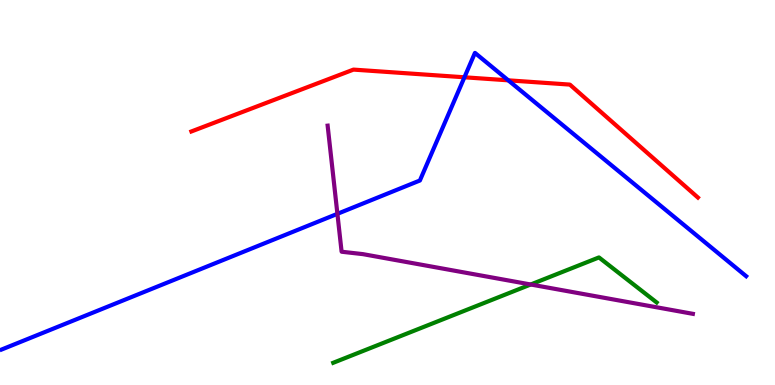[{'lines': ['blue', 'red'], 'intersections': [{'x': 5.99, 'y': 7.99}, {'x': 6.56, 'y': 7.91}]}, {'lines': ['green', 'red'], 'intersections': []}, {'lines': ['purple', 'red'], 'intersections': []}, {'lines': ['blue', 'green'], 'intersections': []}, {'lines': ['blue', 'purple'], 'intersections': [{'x': 4.35, 'y': 4.45}]}, {'lines': ['green', 'purple'], 'intersections': [{'x': 6.85, 'y': 2.61}]}]